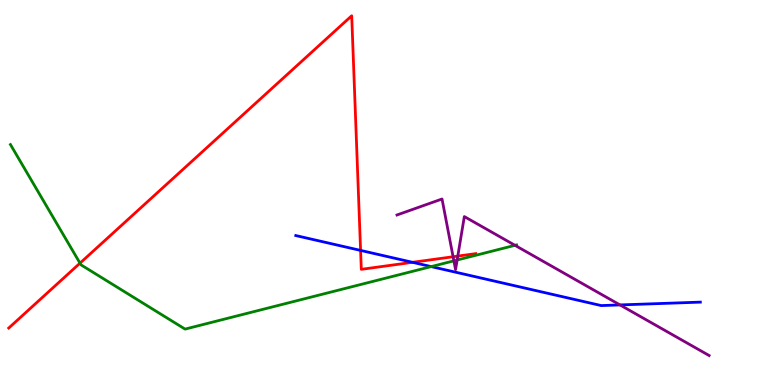[{'lines': ['blue', 'red'], 'intersections': [{'x': 4.65, 'y': 3.5}, {'x': 5.32, 'y': 3.19}]}, {'lines': ['green', 'red'], 'intersections': [{'x': 1.03, 'y': 3.16}]}, {'lines': ['purple', 'red'], 'intersections': [{'x': 5.85, 'y': 3.33}, {'x': 5.91, 'y': 3.35}]}, {'lines': ['blue', 'green'], 'intersections': [{'x': 5.56, 'y': 3.08}]}, {'lines': ['blue', 'purple'], 'intersections': [{'x': 8.0, 'y': 2.08}]}, {'lines': ['green', 'purple'], 'intersections': [{'x': 5.86, 'y': 3.22}, {'x': 5.9, 'y': 3.25}, {'x': 6.65, 'y': 3.63}]}]